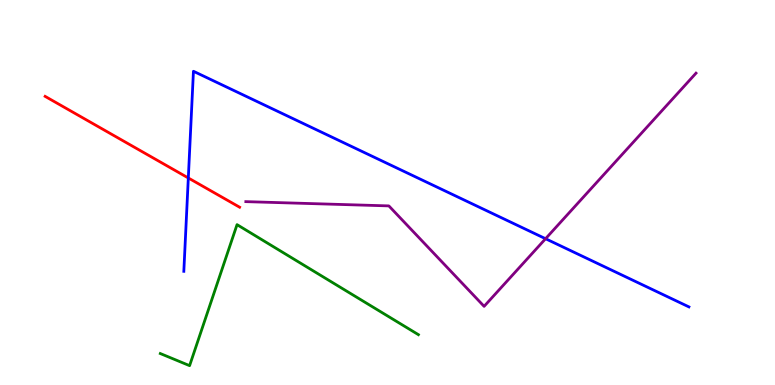[{'lines': ['blue', 'red'], 'intersections': [{'x': 2.43, 'y': 5.38}]}, {'lines': ['green', 'red'], 'intersections': []}, {'lines': ['purple', 'red'], 'intersections': []}, {'lines': ['blue', 'green'], 'intersections': []}, {'lines': ['blue', 'purple'], 'intersections': [{'x': 7.04, 'y': 3.8}]}, {'lines': ['green', 'purple'], 'intersections': []}]